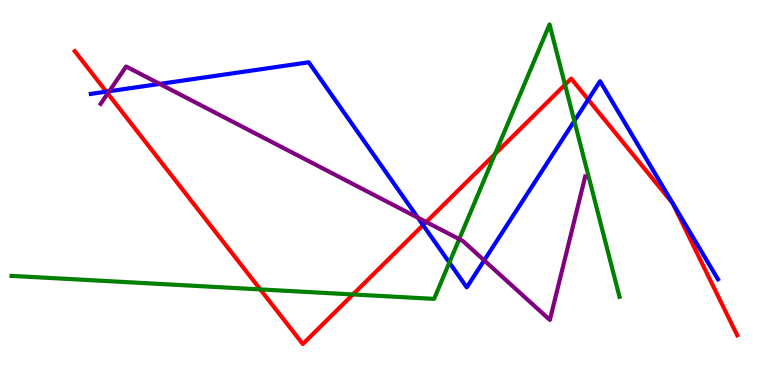[{'lines': ['blue', 'red'], 'intersections': [{'x': 1.37, 'y': 7.62}, {'x': 5.46, 'y': 4.15}, {'x': 7.59, 'y': 7.41}]}, {'lines': ['green', 'red'], 'intersections': [{'x': 3.36, 'y': 2.48}, {'x': 4.55, 'y': 2.35}, {'x': 6.39, 'y': 6.0}, {'x': 7.29, 'y': 7.8}]}, {'lines': ['purple', 'red'], 'intersections': [{'x': 1.39, 'y': 7.57}, {'x': 5.5, 'y': 4.23}]}, {'lines': ['blue', 'green'], 'intersections': [{'x': 5.8, 'y': 3.18}, {'x': 7.41, 'y': 6.86}]}, {'lines': ['blue', 'purple'], 'intersections': [{'x': 1.41, 'y': 7.63}, {'x': 2.06, 'y': 7.82}, {'x': 5.39, 'y': 4.35}, {'x': 6.25, 'y': 3.24}]}, {'lines': ['green', 'purple'], 'intersections': [{'x': 5.93, 'y': 3.79}]}]